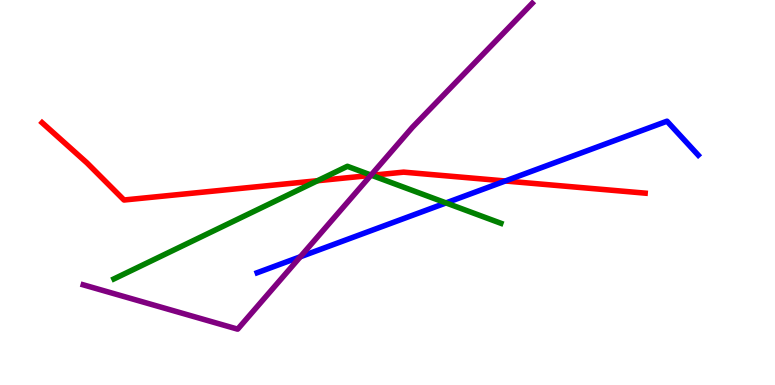[{'lines': ['blue', 'red'], 'intersections': [{'x': 6.52, 'y': 5.3}]}, {'lines': ['green', 'red'], 'intersections': [{'x': 4.1, 'y': 5.31}, {'x': 4.8, 'y': 5.45}]}, {'lines': ['purple', 'red'], 'intersections': [{'x': 4.78, 'y': 5.44}]}, {'lines': ['blue', 'green'], 'intersections': [{'x': 5.76, 'y': 4.73}]}, {'lines': ['blue', 'purple'], 'intersections': [{'x': 3.88, 'y': 3.33}]}, {'lines': ['green', 'purple'], 'intersections': [{'x': 4.79, 'y': 5.45}]}]